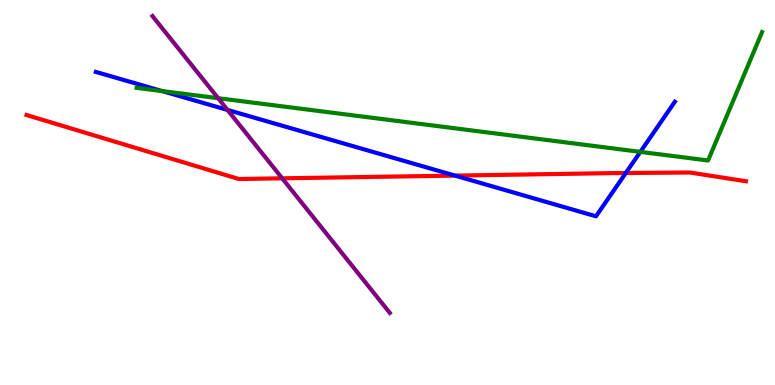[{'lines': ['blue', 'red'], 'intersections': [{'x': 5.87, 'y': 5.44}, {'x': 8.07, 'y': 5.51}]}, {'lines': ['green', 'red'], 'intersections': []}, {'lines': ['purple', 'red'], 'intersections': [{'x': 3.64, 'y': 5.37}]}, {'lines': ['blue', 'green'], 'intersections': [{'x': 2.09, 'y': 7.63}, {'x': 8.26, 'y': 6.06}]}, {'lines': ['blue', 'purple'], 'intersections': [{'x': 2.94, 'y': 7.14}]}, {'lines': ['green', 'purple'], 'intersections': [{'x': 2.81, 'y': 7.45}]}]